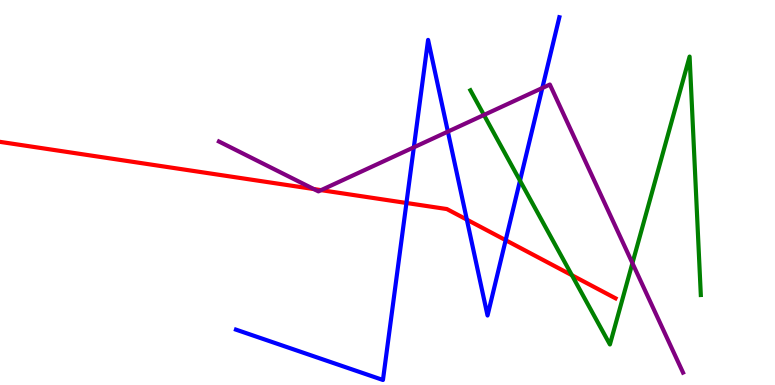[{'lines': ['blue', 'red'], 'intersections': [{'x': 5.24, 'y': 4.73}, {'x': 6.02, 'y': 4.3}, {'x': 6.52, 'y': 3.76}]}, {'lines': ['green', 'red'], 'intersections': [{'x': 7.38, 'y': 2.85}]}, {'lines': ['purple', 'red'], 'intersections': [{'x': 4.05, 'y': 5.09}, {'x': 4.14, 'y': 5.06}]}, {'lines': ['blue', 'green'], 'intersections': [{'x': 6.71, 'y': 5.31}]}, {'lines': ['blue', 'purple'], 'intersections': [{'x': 5.34, 'y': 6.17}, {'x': 5.78, 'y': 6.58}, {'x': 7.0, 'y': 7.71}]}, {'lines': ['green', 'purple'], 'intersections': [{'x': 6.24, 'y': 7.01}, {'x': 8.16, 'y': 3.17}]}]